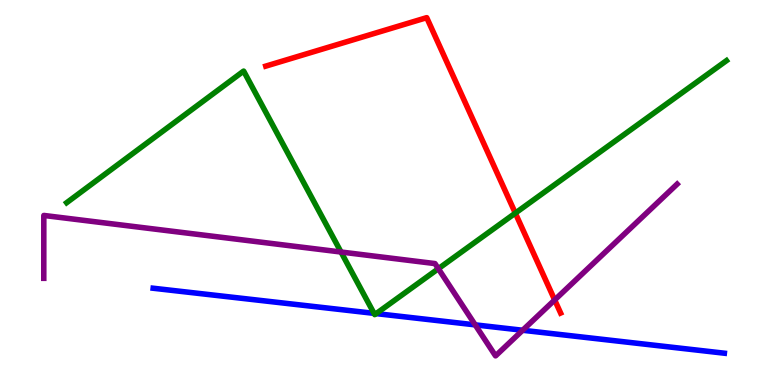[{'lines': ['blue', 'red'], 'intersections': []}, {'lines': ['green', 'red'], 'intersections': [{'x': 6.65, 'y': 4.46}]}, {'lines': ['purple', 'red'], 'intersections': [{'x': 7.16, 'y': 2.21}]}, {'lines': ['blue', 'green'], 'intersections': [{'x': 4.83, 'y': 1.86}, {'x': 4.85, 'y': 1.85}]}, {'lines': ['blue', 'purple'], 'intersections': [{'x': 6.13, 'y': 1.56}, {'x': 6.74, 'y': 1.42}]}, {'lines': ['green', 'purple'], 'intersections': [{'x': 4.4, 'y': 3.45}, {'x': 5.66, 'y': 3.02}]}]